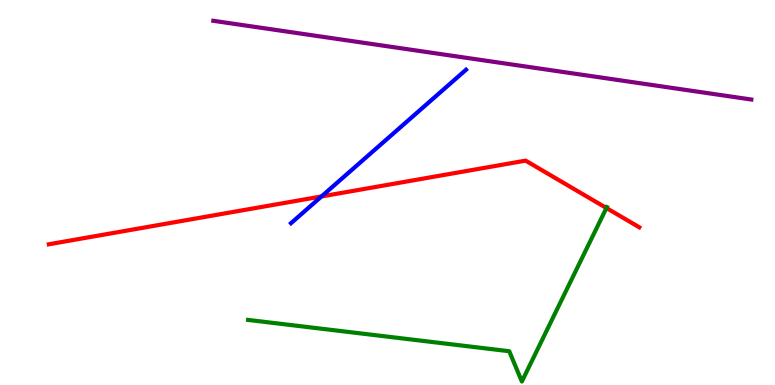[{'lines': ['blue', 'red'], 'intersections': [{'x': 4.15, 'y': 4.9}]}, {'lines': ['green', 'red'], 'intersections': [{'x': 7.82, 'y': 4.6}]}, {'lines': ['purple', 'red'], 'intersections': []}, {'lines': ['blue', 'green'], 'intersections': []}, {'lines': ['blue', 'purple'], 'intersections': []}, {'lines': ['green', 'purple'], 'intersections': []}]